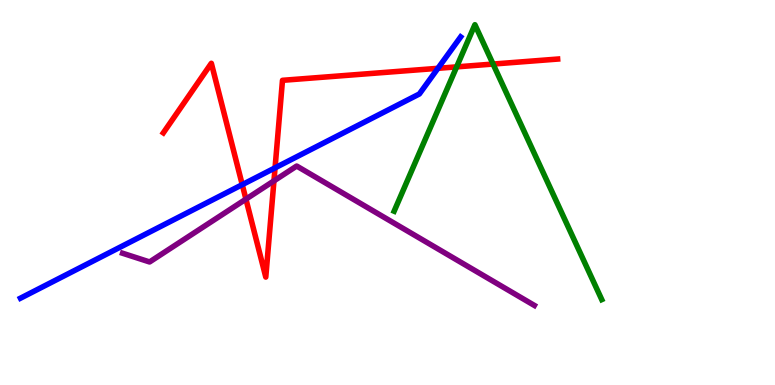[{'lines': ['blue', 'red'], 'intersections': [{'x': 3.13, 'y': 5.2}, {'x': 3.55, 'y': 5.64}, {'x': 5.65, 'y': 8.23}]}, {'lines': ['green', 'red'], 'intersections': [{'x': 5.89, 'y': 8.26}, {'x': 6.36, 'y': 8.34}]}, {'lines': ['purple', 'red'], 'intersections': [{'x': 3.17, 'y': 4.83}, {'x': 3.53, 'y': 5.3}]}, {'lines': ['blue', 'green'], 'intersections': []}, {'lines': ['blue', 'purple'], 'intersections': []}, {'lines': ['green', 'purple'], 'intersections': []}]